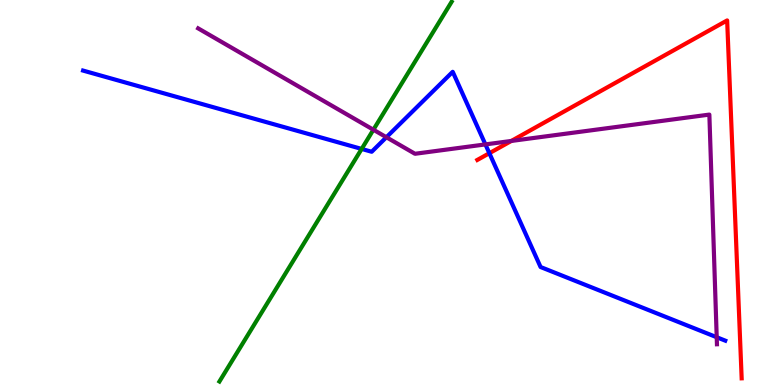[{'lines': ['blue', 'red'], 'intersections': [{'x': 6.31, 'y': 6.02}]}, {'lines': ['green', 'red'], 'intersections': []}, {'lines': ['purple', 'red'], 'intersections': [{'x': 6.6, 'y': 6.34}]}, {'lines': ['blue', 'green'], 'intersections': [{'x': 4.67, 'y': 6.13}]}, {'lines': ['blue', 'purple'], 'intersections': [{'x': 4.99, 'y': 6.44}, {'x': 6.26, 'y': 6.25}, {'x': 9.25, 'y': 1.24}]}, {'lines': ['green', 'purple'], 'intersections': [{'x': 4.82, 'y': 6.63}]}]